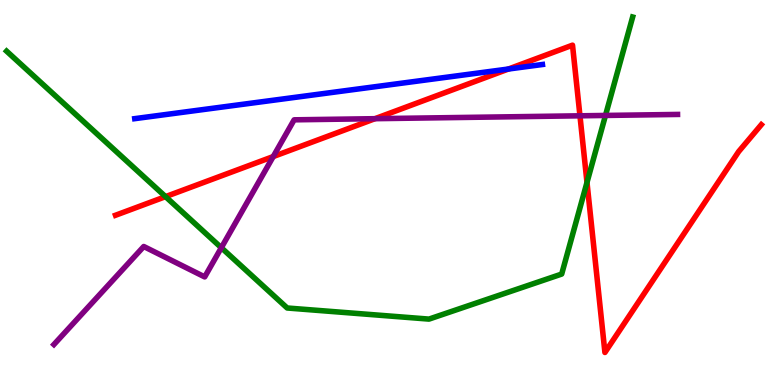[{'lines': ['blue', 'red'], 'intersections': [{'x': 6.56, 'y': 8.21}]}, {'lines': ['green', 'red'], 'intersections': [{'x': 2.14, 'y': 4.89}, {'x': 7.57, 'y': 5.26}]}, {'lines': ['purple', 'red'], 'intersections': [{'x': 3.53, 'y': 5.93}, {'x': 4.84, 'y': 6.92}, {'x': 7.48, 'y': 6.99}]}, {'lines': ['blue', 'green'], 'intersections': []}, {'lines': ['blue', 'purple'], 'intersections': []}, {'lines': ['green', 'purple'], 'intersections': [{'x': 2.86, 'y': 3.57}, {'x': 7.81, 'y': 7.0}]}]